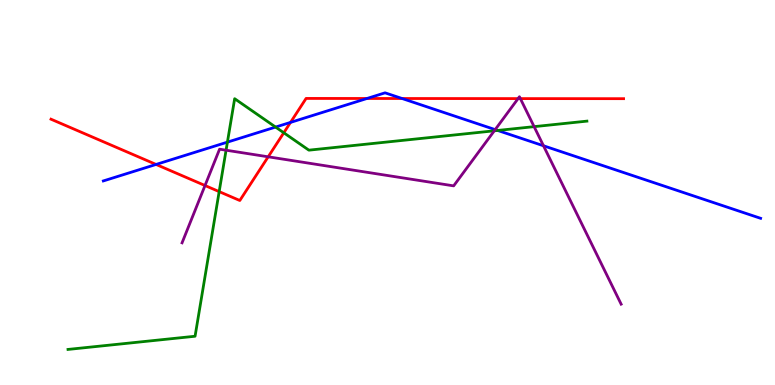[{'lines': ['blue', 'red'], 'intersections': [{'x': 2.01, 'y': 5.73}, {'x': 3.75, 'y': 6.82}, {'x': 4.74, 'y': 7.44}, {'x': 5.19, 'y': 7.44}]}, {'lines': ['green', 'red'], 'intersections': [{'x': 2.83, 'y': 5.02}, {'x': 3.66, 'y': 6.55}]}, {'lines': ['purple', 'red'], 'intersections': [{'x': 2.65, 'y': 5.18}, {'x': 3.46, 'y': 5.93}, {'x': 6.68, 'y': 7.44}, {'x': 6.71, 'y': 7.44}]}, {'lines': ['blue', 'green'], 'intersections': [{'x': 2.93, 'y': 6.31}, {'x': 3.56, 'y': 6.7}, {'x': 6.42, 'y': 6.61}]}, {'lines': ['blue', 'purple'], 'intersections': [{'x': 6.39, 'y': 6.63}, {'x': 7.01, 'y': 6.21}]}, {'lines': ['green', 'purple'], 'intersections': [{'x': 2.92, 'y': 6.1}, {'x': 6.38, 'y': 6.6}, {'x': 6.89, 'y': 6.71}]}]